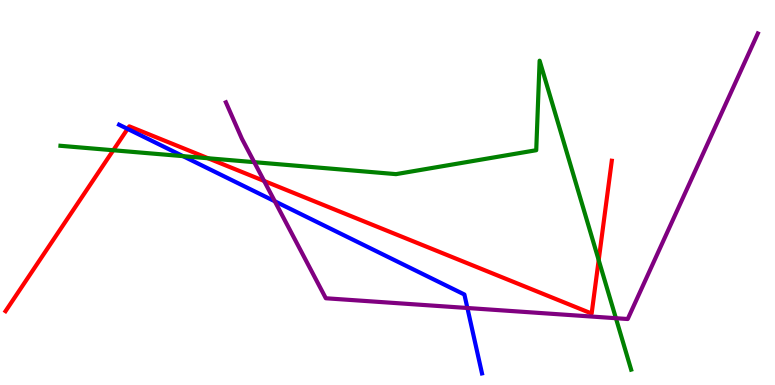[{'lines': ['blue', 'red'], 'intersections': [{'x': 1.65, 'y': 6.65}]}, {'lines': ['green', 'red'], 'intersections': [{'x': 1.46, 'y': 6.1}, {'x': 2.68, 'y': 5.89}, {'x': 7.73, 'y': 3.24}]}, {'lines': ['purple', 'red'], 'intersections': [{'x': 3.41, 'y': 5.3}]}, {'lines': ['blue', 'green'], 'intersections': [{'x': 2.36, 'y': 5.94}]}, {'lines': ['blue', 'purple'], 'intersections': [{'x': 3.55, 'y': 4.77}, {'x': 6.03, 'y': 2.0}]}, {'lines': ['green', 'purple'], 'intersections': [{'x': 3.28, 'y': 5.79}, {'x': 7.95, 'y': 1.73}]}]